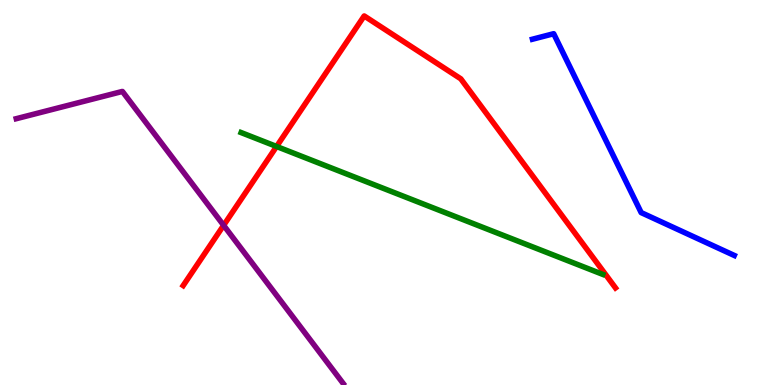[{'lines': ['blue', 'red'], 'intersections': []}, {'lines': ['green', 'red'], 'intersections': [{'x': 3.57, 'y': 6.2}]}, {'lines': ['purple', 'red'], 'intersections': [{'x': 2.89, 'y': 4.15}]}, {'lines': ['blue', 'green'], 'intersections': []}, {'lines': ['blue', 'purple'], 'intersections': []}, {'lines': ['green', 'purple'], 'intersections': []}]